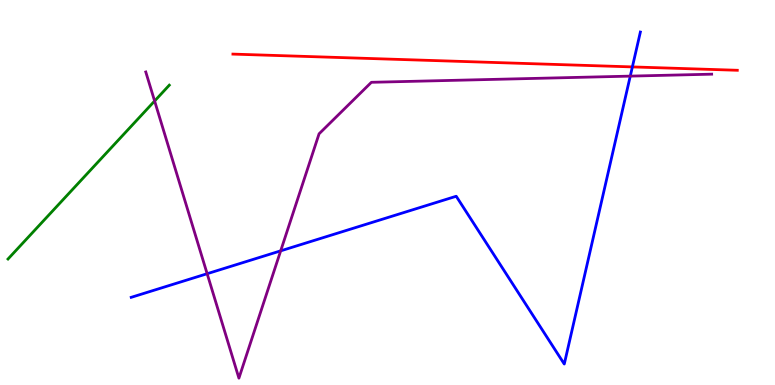[{'lines': ['blue', 'red'], 'intersections': [{'x': 8.16, 'y': 8.26}]}, {'lines': ['green', 'red'], 'intersections': []}, {'lines': ['purple', 'red'], 'intersections': []}, {'lines': ['blue', 'green'], 'intersections': []}, {'lines': ['blue', 'purple'], 'intersections': [{'x': 2.67, 'y': 2.89}, {'x': 3.62, 'y': 3.48}, {'x': 8.13, 'y': 8.02}]}, {'lines': ['green', 'purple'], 'intersections': [{'x': 2.0, 'y': 7.38}]}]